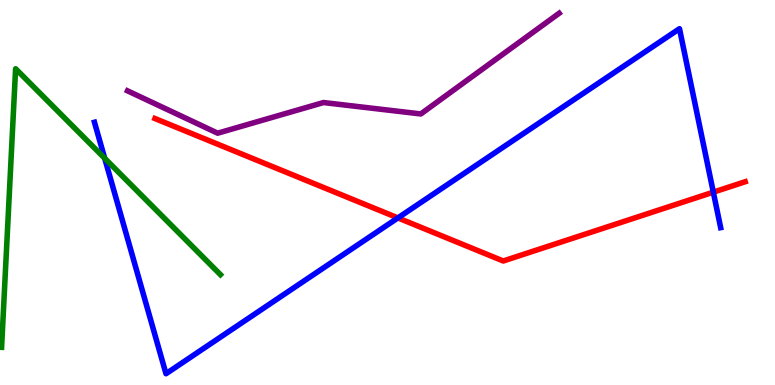[{'lines': ['blue', 'red'], 'intersections': [{'x': 5.13, 'y': 4.34}, {'x': 9.2, 'y': 5.01}]}, {'lines': ['green', 'red'], 'intersections': []}, {'lines': ['purple', 'red'], 'intersections': []}, {'lines': ['blue', 'green'], 'intersections': [{'x': 1.35, 'y': 5.89}]}, {'lines': ['blue', 'purple'], 'intersections': []}, {'lines': ['green', 'purple'], 'intersections': []}]